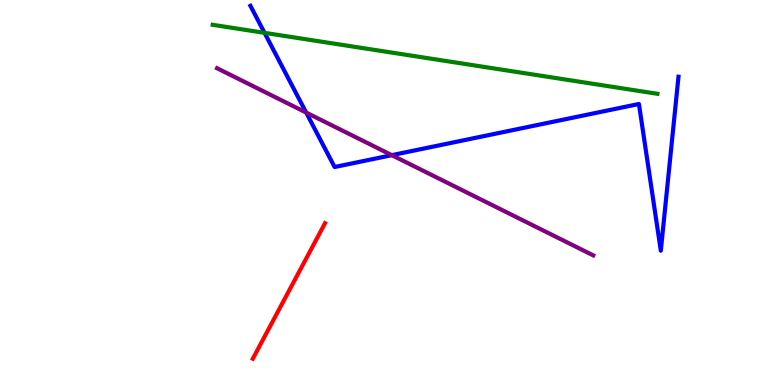[{'lines': ['blue', 'red'], 'intersections': []}, {'lines': ['green', 'red'], 'intersections': []}, {'lines': ['purple', 'red'], 'intersections': []}, {'lines': ['blue', 'green'], 'intersections': [{'x': 3.41, 'y': 9.15}]}, {'lines': ['blue', 'purple'], 'intersections': [{'x': 3.95, 'y': 7.08}, {'x': 5.06, 'y': 5.97}]}, {'lines': ['green', 'purple'], 'intersections': []}]